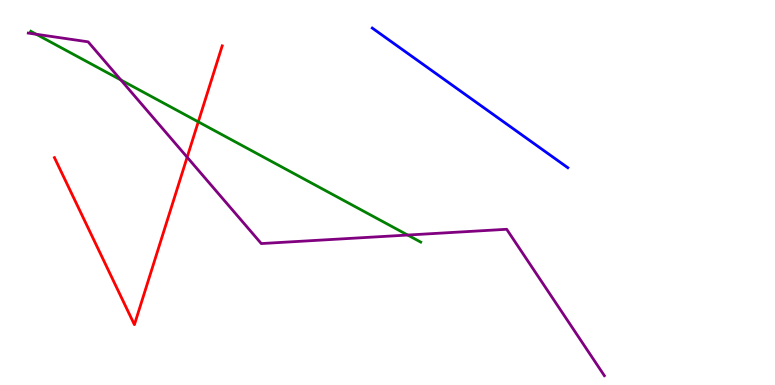[{'lines': ['blue', 'red'], 'intersections': []}, {'lines': ['green', 'red'], 'intersections': [{'x': 2.56, 'y': 6.84}]}, {'lines': ['purple', 'red'], 'intersections': [{'x': 2.41, 'y': 5.92}]}, {'lines': ['blue', 'green'], 'intersections': []}, {'lines': ['blue', 'purple'], 'intersections': []}, {'lines': ['green', 'purple'], 'intersections': [{'x': 0.468, 'y': 9.11}, {'x': 1.56, 'y': 7.92}, {'x': 5.26, 'y': 3.89}]}]